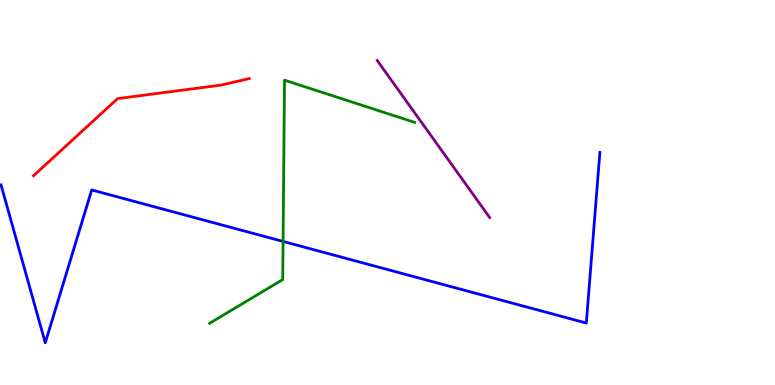[{'lines': ['blue', 'red'], 'intersections': []}, {'lines': ['green', 'red'], 'intersections': []}, {'lines': ['purple', 'red'], 'intersections': []}, {'lines': ['blue', 'green'], 'intersections': [{'x': 3.65, 'y': 3.73}]}, {'lines': ['blue', 'purple'], 'intersections': []}, {'lines': ['green', 'purple'], 'intersections': []}]